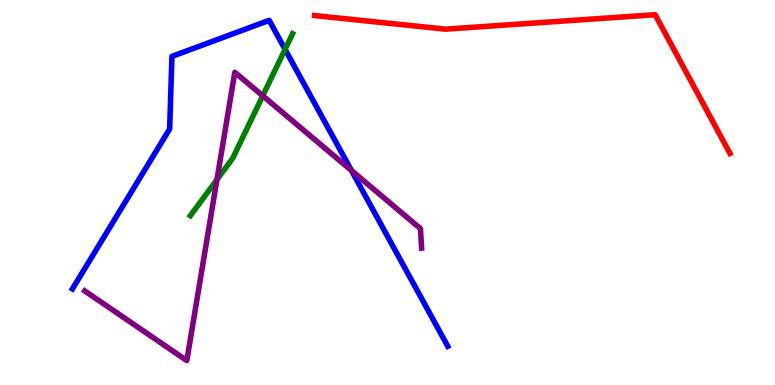[{'lines': ['blue', 'red'], 'intersections': []}, {'lines': ['green', 'red'], 'intersections': []}, {'lines': ['purple', 'red'], 'intersections': []}, {'lines': ['blue', 'green'], 'intersections': [{'x': 3.68, 'y': 8.72}]}, {'lines': ['blue', 'purple'], 'intersections': [{'x': 4.53, 'y': 5.57}]}, {'lines': ['green', 'purple'], 'intersections': [{'x': 2.8, 'y': 5.33}, {'x': 3.39, 'y': 7.51}]}]